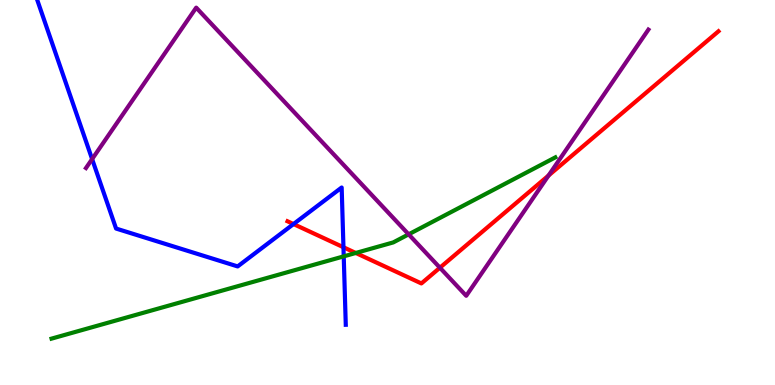[{'lines': ['blue', 'red'], 'intersections': [{'x': 3.79, 'y': 4.18}, {'x': 4.43, 'y': 3.58}]}, {'lines': ['green', 'red'], 'intersections': [{'x': 4.59, 'y': 3.43}]}, {'lines': ['purple', 'red'], 'intersections': [{'x': 5.68, 'y': 3.05}, {'x': 7.08, 'y': 5.44}]}, {'lines': ['blue', 'green'], 'intersections': [{'x': 4.44, 'y': 3.34}]}, {'lines': ['blue', 'purple'], 'intersections': [{'x': 1.19, 'y': 5.87}]}, {'lines': ['green', 'purple'], 'intersections': [{'x': 5.27, 'y': 3.91}]}]